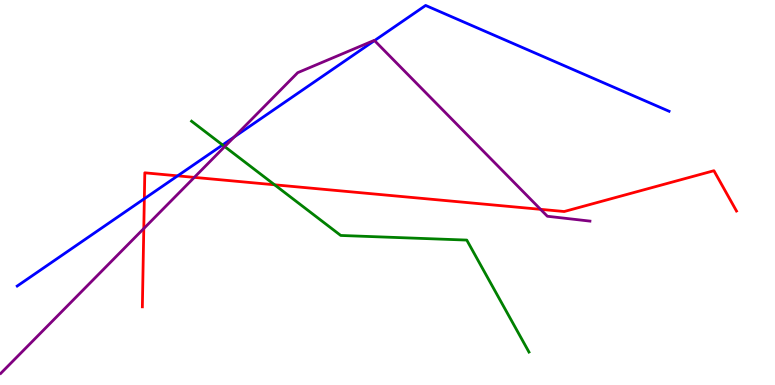[{'lines': ['blue', 'red'], 'intersections': [{'x': 1.86, 'y': 4.84}, {'x': 2.29, 'y': 5.43}]}, {'lines': ['green', 'red'], 'intersections': [{'x': 3.54, 'y': 5.2}]}, {'lines': ['purple', 'red'], 'intersections': [{'x': 1.86, 'y': 4.06}, {'x': 2.51, 'y': 5.39}, {'x': 6.97, 'y': 4.56}]}, {'lines': ['blue', 'green'], 'intersections': [{'x': 2.87, 'y': 6.23}]}, {'lines': ['blue', 'purple'], 'intersections': [{'x': 3.02, 'y': 6.44}, {'x': 4.83, 'y': 8.95}]}, {'lines': ['green', 'purple'], 'intersections': [{'x': 2.9, 'y': 6.19}]}]